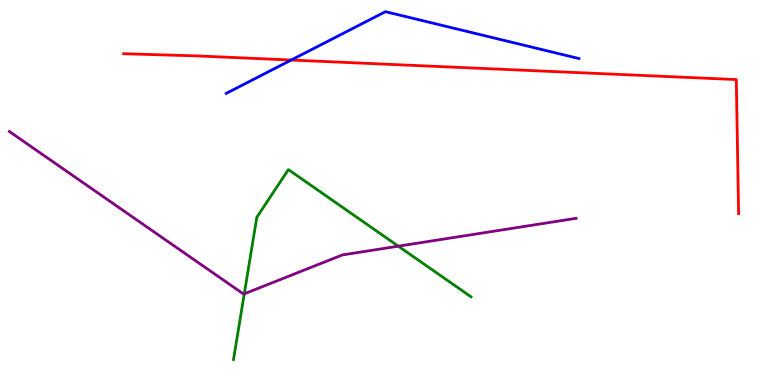[{'lines': ['blue', 'red'], 'intersections': [{'x': 3.76, 'y': 8.44}]}, {'lines': ['green', 'red'], 'intersections': []}, {'lines': ['purple', 'red'], 'intersections': []}, {'lines': ['blue', 'green'], 'intersections': []}, {'lines': ['blue', 'purple'], 'intersections': []}, {'lines': ['green', 'purple'], 'intersections': [{'x': 3.15, 'y': 2.37}, {'x': 5.14, 'y': 3.61}]}]